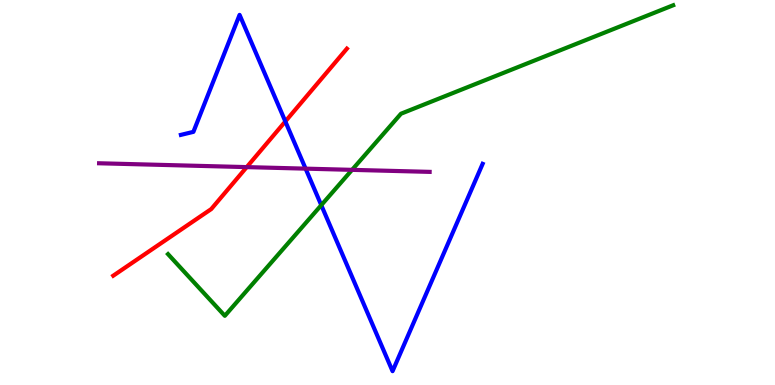[{'lines': ['blue', 'red'], 'intersections': [{'x': 3.68, 'y': 6.85}]}, {'lines': ['green', 'red'], 'intersections': []}, {'lines': ['purple', 'red'], 'intersections': [{'x': 3.18, 'y': 5.66}]}, {'lines': ['blue', 'green'], 'intersections': [{'x': 4.15, 'y': 4.67}]}, {'lines': ['blue', 'purple'], 'intersections': [{'x': 3.94, 'y': 5.62}]}, {'lines': ['green', 'purple'], 'intersections': [{'x': 4.54, 'y': 5.59}]}]